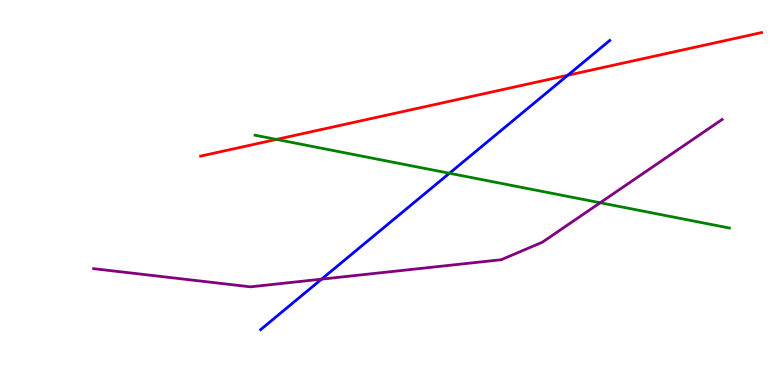[{'lines': ['blue', 'red'], 'intersections': [{'x': 7.33, 'y': 8.04}]}, {'lines': ['green', 'red'], 'intersections': [{'x': 3.57, 'y': 6.38}]}, {'lines': ['purple', 'red'], 'intersections': []}, {'lines': ['blue', 'green'], 'intersections': [{'x': 5.8, 'y': 5.5}]}, {'lines': ['blue', 'purple'], 'intersections': [{'x': 4.15, 'y': 2.75}]}, {'lines': ['green', 'purple'], 'intersections': [{'x': 7.74, 'y': 4.73}]}]